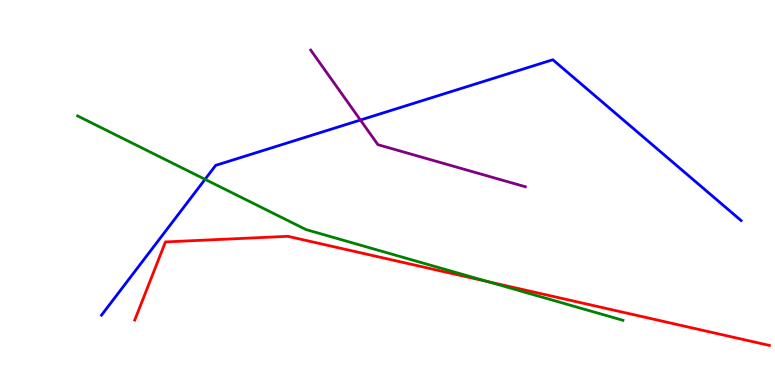[{'lines': ['blue', 'red'], 'intersections': []}, {'lines': ['green', 'red'], 'intersections': [{'x': 6.3, 'y': 2.68}]}, {'lines': ['purple', 'red'], 'intersections': []}, {'lines': ['blue', 'green'], 'intersections': [{'x': 2.65, 'y': 5.34}]}, {'lines': ['blue', 'purple'], 'intersections': [{'x': 4.65, 'y': 6.88}]}, {'lines': ['green', 'purple'], 'intersections': []}]